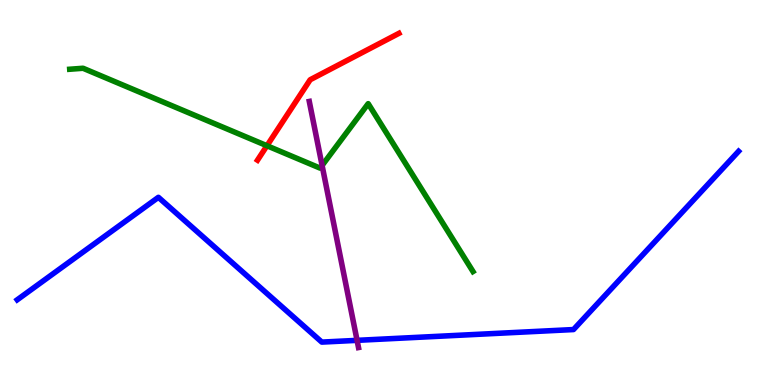[{'lines': ['blue', 'red'], 'intersections': []}, {'lines': ['green', 'red'], 'intersections': [{'x': 3.44, 'y': 6.21}]}, {'lines': ['purple', 'red'], 'intersections': []}, {'lines': ['blue', 'green'], 'intersections': []}, {'lines': ['blue', 'purple'], 'intersections': [{'x': 4.61, 'y': 1.16}]}, {'lines': ['green', 'purple'], 'intersections': [{'x': 4.16, 'y': 5.7}]}]